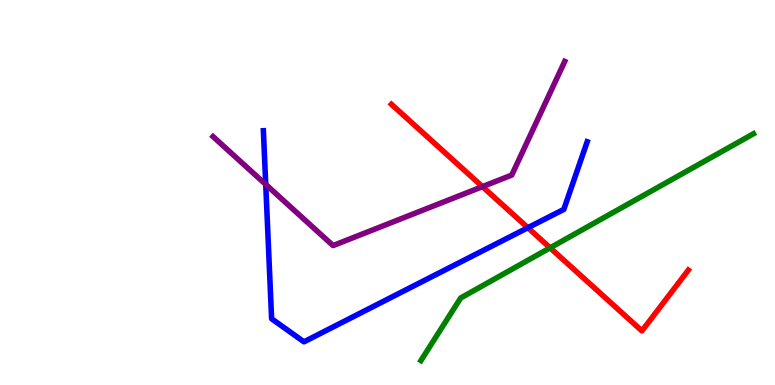[{'lines': ['blue', 'red'], 'intersections': [{'x': 6.81, 'y': 4.09}]}, {'lines': ['green', 'red'], 'intersections': [{'x': 7.1, 'y': 3.56}]}, {'lines': ['purple', 'red'], 'intersections': [{'x': 6.23, 'y': 5.15}]}, {'lines': ['blue', 'green'], 'intersections': []}, {'lines': ['blue', 'purple'], 'intersections': [{'x': 3.43, 'y': 5.21}]}, {'lines': ['green', 'purple'], 'intersections': []}]